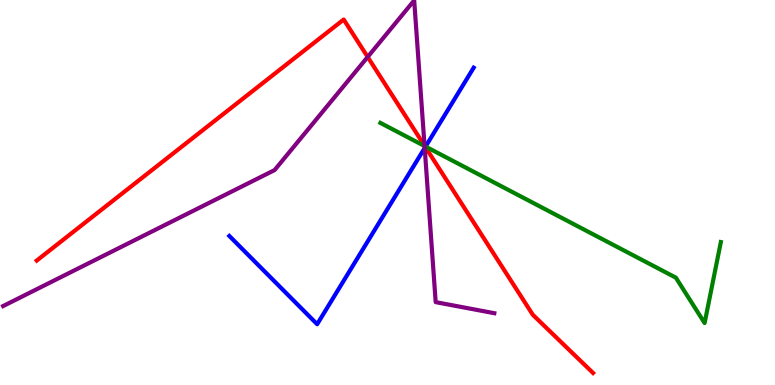[{'lines': ['blue', 'red'], 'intersections': [{'x': 5.49, 'y': 6.18}]}, {'lines': ['green', 'red'], 'intersections': [{'x': 5.48, 'y': 6.2}]}, {'lines': ['purple', 'red'], 'intersections': [{'x': 4.74, 'y': 8.52}, {'x': 5.48, 'y': 6.21}]}, {'lines': ['blue', 'green'], 'intersections': [{'x': 5.49, 'y': 6.19}]}, {'lines': ['blue', 'purple'], 'intersections': [{'x': 5.48, 'y': 6.16}]}, {'lines': ['green', 'purple'], 'intersections': [{'x': 5.48, 'y': 6.21}]}]